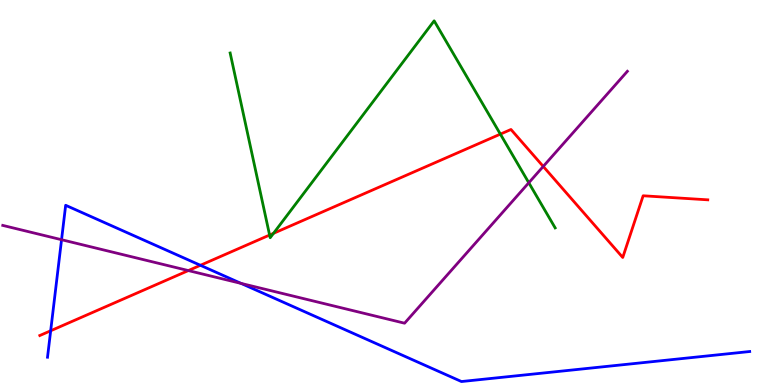[{'lines': ['blue', 'red'], 'intersections': [{'x': 0.654, 'y': 1.41}, {'x': 2.59, 'y': 3.11}]}, {'lines': ['green', 'red'], 'intersections': [{'x': 3.48, 'y': 3.9}, {'x': 3.53, 'y': 3.94}, {'x': 6.46, 'y': 6.52}]}, {'lines': ['purple', 'red'], 'intersections': [{'x': 2.43, 'y': 2.97}, {'x': 7.01, 'y': 5.68}]}, {'lines': ['blue', 'green'], 'intersections': []}, {'lines': ['blue', 'purple'], 'intersections': [{'x': 0.794, 'y': 3.77}, {'x': 3.11, 'y': 2.64}]}, {'lines': ['green', 'purple'], 'intersections': [{'x': 6.82, 'y': 5.25}]}]